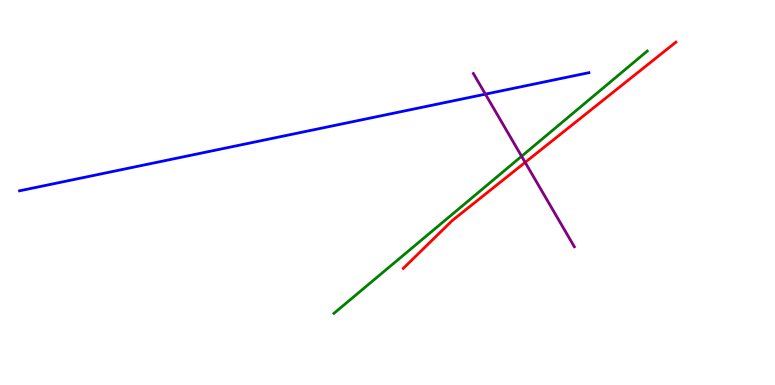[{'lines': ['blue', 'red'], 'intersections': []}, {'lines': ['green', 'red'], 'intersections': []}, {'lines': ['purple', 'red'], 'intersections': [{'x': 6.78, 'y': 5.78}]}, {'lines': ['blue', 'green'], 'intersections': []}, {'lines': ['blue', 'purple'], 'intersections': [{'x': 6.26, 'y': 7.55}]}, {'lines': ['green', 'purple'], 'intersections': [{'x': 6.73, 'y': 5.94}]}]